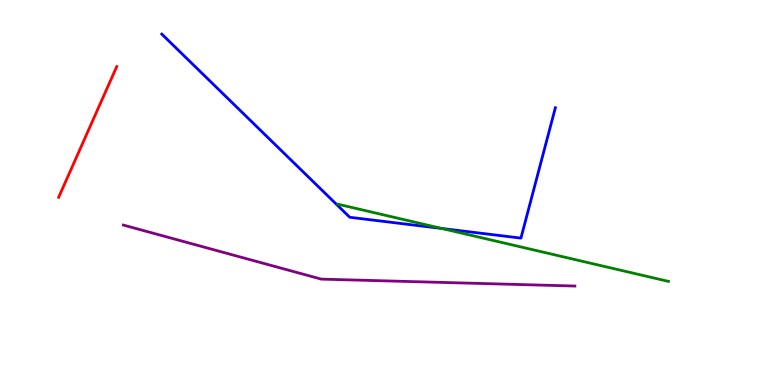[{'lines': ['blue', 'red'], 'intersections': []}, {'lines': ['green', 'red'], 'intersections': []}, {'lines': ['purple', 'red'], 'intersections': []}, {'lines': ['blue', 'green'], 'intersections': [{'x': 5.7, 'y': 4.07}]}, {'lines': ['blue', 'purple'], 'intersections': []}, {'lines': ['green', 'purple'], 'intersections': []}]